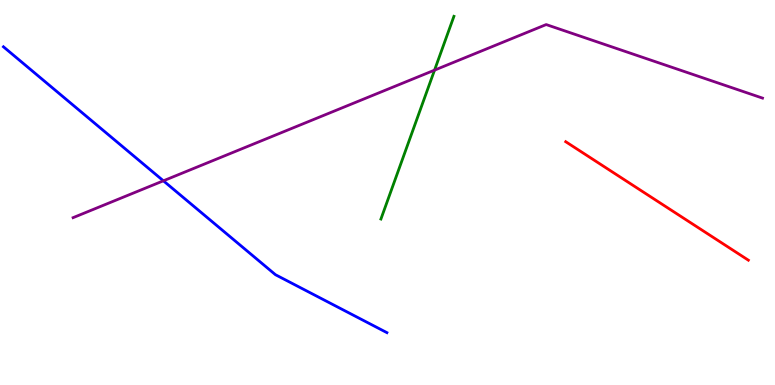[{'lines': ['blue', 'red'], 'intersections': []}, {'lines': ['green', 'red'], 'intersections': []}, {'lines': ['purple', 'red'], 'intersections': []}, {'lines': ['blue', 'green'], 'intersections': []}, {'lines': ['blue', 'purple'], 'intersections': [{'x': 2.11, 'y': 5.3}]}, {'lines': ['green', 'purple'], 'intersections': [{'x': 5.61, 'y': 8.18}]}]